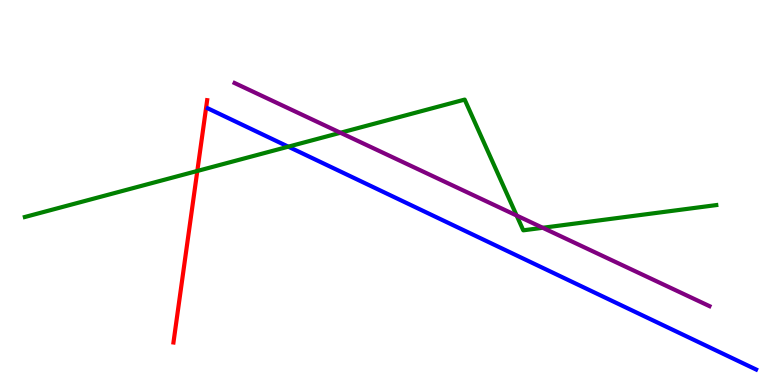[{'lines': ['blue', 'red'], 'intersections': []}, {'lines': ['green', 'red'], 'intersections': [{'x': 2.55, 'y': 5.56}]}, {'lines': ['purple', 'red'], 'intersections': []}, {'lines': ['blue', 'green'], 'intersections': [{'x': 3.72, 'y': 6.19}]}, {'lines': ['blue', 'purple'], 'intersections': []}, {'lines': ['green', 'purple'], 'intersections': [{'x': 4.39, 'y': 6.55}, {'x': 6.67, 'y': 4.4}, {'x': 7.0, 'y': 4.08}]}]